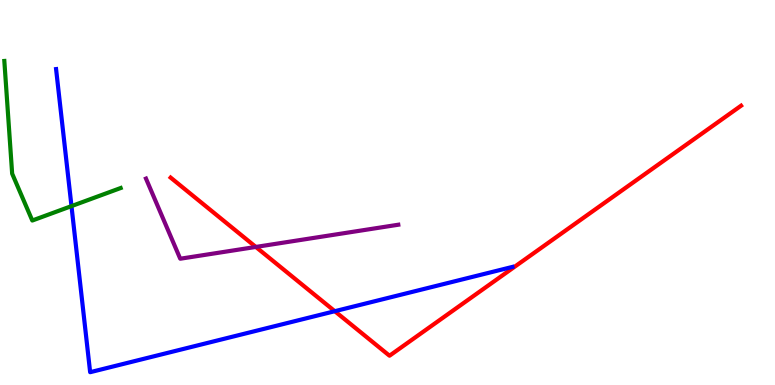[{'lines': ['blue', 'red'], 'intersections': [{'x': 4.32, 'y': 1.92}]}, {'lines': ['green', 'red'], 'intersections': []}, {'lines': ['purple', 'red'], 'intersections': [{'x': 3.3, 'y': 3.59}]}, {'lines': ['blue', 'green'], 'intersections': [{'x': 0.922, 'y': 4.65}]}, {'lines': ['blue', 'purple'], 'intersections': []}, {'lines': ['green', 'purple'], 'intersections': []}]